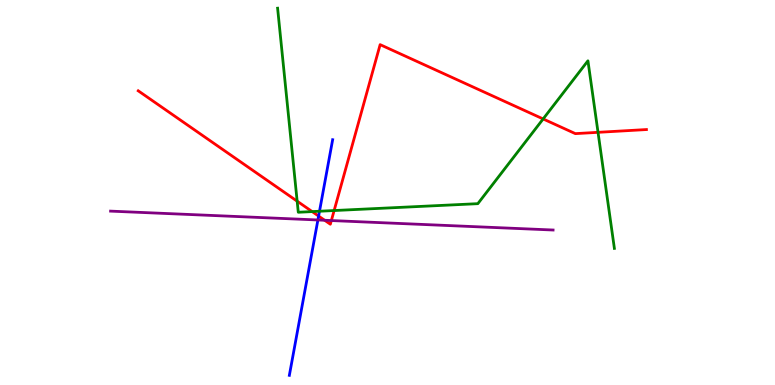[{'lines': ['blue', 'red'], 'intersections': [{'x': 4.11, 'y': 4.39}]}, {'lines': ['green', 'red'], 'intersections': [{'x': 3.83, 'y': 4.77}, {'x': 4.03, 'y': 4.5}, {'x': 4.31, 'y': 4.53}, {'x': 7.01, 'y': 6.91}, {'x': 7.72, 'y': 6.56}]}, {'lines': ['purple', 'red'], 'intersections': [{'x': 4.19, 'y': 4.28}, {'x': 4.28, 'y': 4.27}]}, {'lines': ['blue', 'green'], 'intersections': [{'x': 4.12, 'y': 4.51}]}, {'lines': ['blue', 'purple'], 'intersections': [{'x': 4.1, 'y': 4.29}]}, {'lines': ['green', 'purple'], 'intersections': []}]